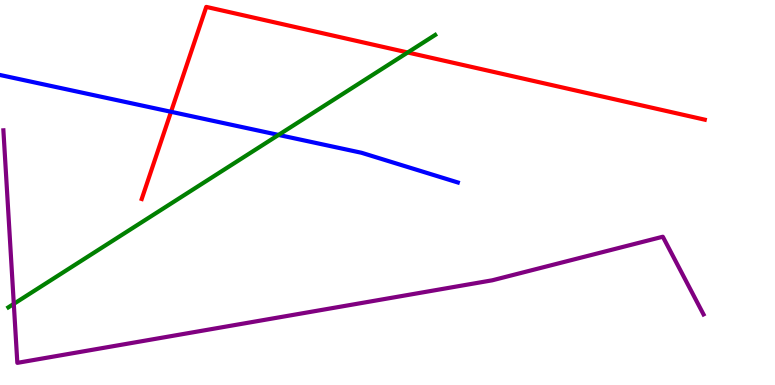[{'lines': ['blue', 'red'], 'intersections': [{'x': 2.21, 'y': 7.1}]}, {'lines': ['green', 'red'], 'intersections': [{'x': 5.26, 'y': 8.64}]}, {'lines': ['purple', 'red'], 'intersections': []}, {'lines': ['blue', 'green'], 'intersections': [{'x': 3.59, 'y': 6.5}]}, {'lines': ['blue', 'purple'], 'intersections': []}, {'lines': ['green', 'purple'], 'intersections': [{'x': 0.178, 'y': 2.11}]}]